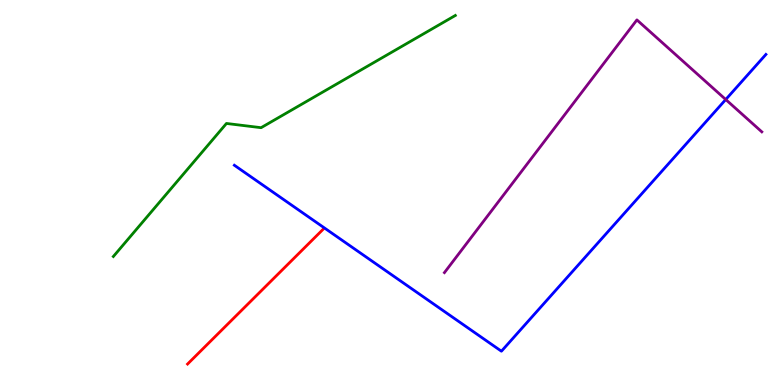[{'lines': ['blue', 'red'], 'intersections': []}, {'lines': ['green', 'red'], 'intersections': []}, {'lines': ['purple', 'red'], 'intersections': []}, {'lines': ['blue', 'green'], 'intersections': []}, {'lines': ['blue', 'purple'], 'intersections': [{'x': 9.36, 'y': 7.42}]}, {'lines': ['green', 'purple'], 'intersections': []}]